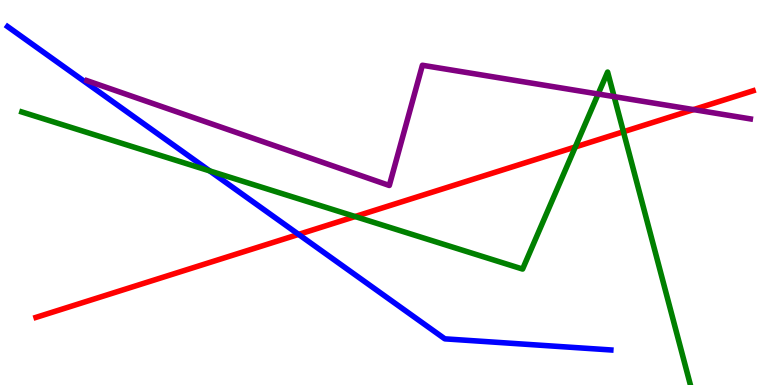[{'lines': ['blue', 'red'], 'intersections': [{'x': 3.85, 'y': 3.91}]}, {'lines': ['green', 'red'], 'intersections': [{'x': 4.58, 'y': 4.38}, {'x': 7.42, 'y': 6.18}, {'x': 8.04, 'y': 6.58}]}, {'lines': ['purple', 'red'], 'intersections': [{'x': 8.95, 'y': 7.15}]}, {'lines': ['blue', 'green'], 'intersections': [{'x': 2.71, 'y': 5.56}]}, {'lines': ['blue', 'purple'], 'intersections': []}, {'lines': ['green', 'purple'], 'intersections': [{'x': 7.72, 'y': 7.56}, {'x': 7.92, 'y': 7.49}]}]